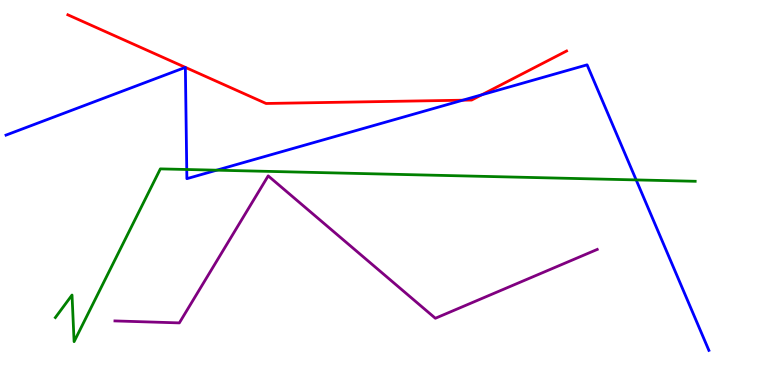[{'lines': ['blue', 'red'], 'intersections': [{'x': 2.39, 'y': 8.25}, {'x': 2.39, 'y': 8.25}, {'x': 5.97, 'y': 7.4}, {'x': 6.22, 'y': 7.54}]}, {'lines': ['green', 'red'], 'intersections': []}, {'lines': ['purple', 'red'], 'intersections': []}, {'lines': ['blue', 'green'], 'intersections': [{'x': 2.41, 'y': 5.6}, {'x': 2.8, 'y': 5.58}, {'x': 8.21, 'y': 5.33}]}, {'lines': ['blue', 'purple'], 'intersections': []}, {'lines': ['green', 'purple'], 'intersections': []}]